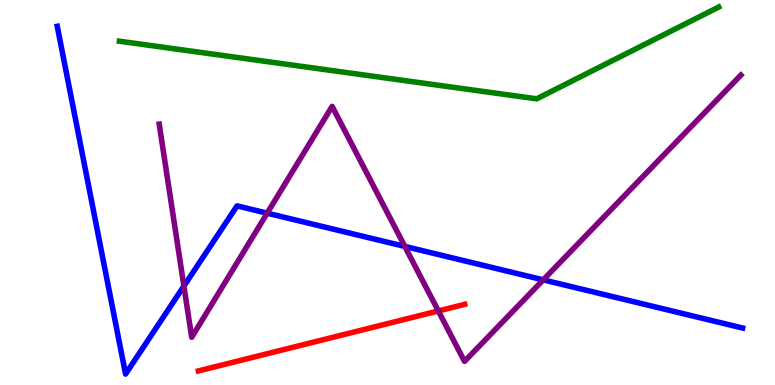[{'lines': ['blue', 'red'], 'intersections': []}, {'lines': ['green', 'red'], 'intersections': []}, {'lines': ['purple', 'red'], 'intersections': [{'x': 5.66, 'y': 1.92}]}, {'lines': ['blue', 'green'], 'intersections': []}, {'lines': ['blue', 'purple'], 'intersections': [{'x': 2.37, 'y': 2.57}, {'x': 3.45, 'y': 4.46}, {'x': 5.22, 'y': 3.6}, {'x': 7.01, 'y': 2.73}]}, {'lines': ['green', 'purple'], 'intersections': []}]